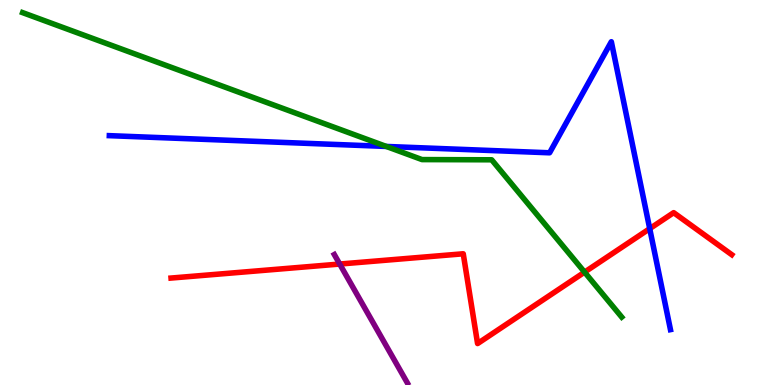[{'lines': ['blue', 'red'], 'intersections': [{'x': 8.38, 'y': 4.06}]}, {'lines': ['green', 'red'], 'intersections': [{'x': 7.54, 'y': 2.93}]}, {'lines': ['purple', 'red'], 'intersections': [{'x': 4.38, 'y': 3.14}]}, {'lines': ['blue', 'green'], 'intersections': [{'x': 4.98, 'y': 6.2}]}, {'lines': ['blue', 'purple'], 'intersections': []}, {'lines': ['green', 'purple'], 'intersections': []}]